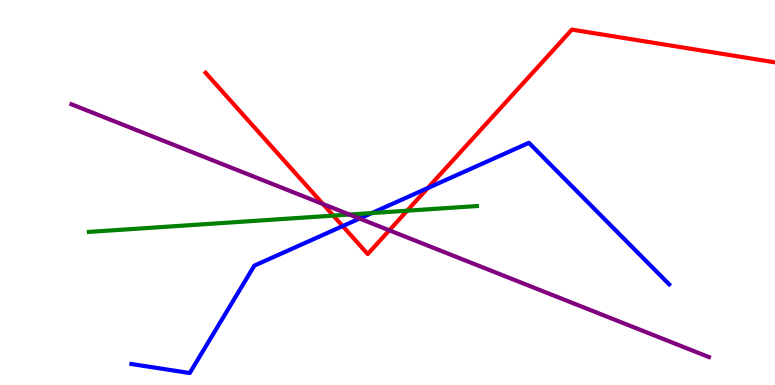[{'lines': ['blue', 'red'], 'intersections': [{'x': 4.42, 'y': 4.13}, {'x': 5.52, 'y': 5.12}]}, {'lines': ['green', 'red'], 'intersections': [{'x': 4.3, 'y': 4.4}, {'x': 5.25, 'y': 4.53}]}, {'lines': ['purple', 'red'], 'intersections': [{'x': 4.17, 'y': 4.7}, {'x': 5.02, 'y': 4.02}]}, {'lines': ['blue', 'green'], 'intersections': [{'x': 4.8, 'y': 4.47}]}, {'lines': ['blue', 'purple'], 'intersections': [{'x': 4.64, 'y': 4.32}]}, {'lines': ['green', 'purple'], 'intersections': [{'x': 4.51, 'y': 4.43}]}]